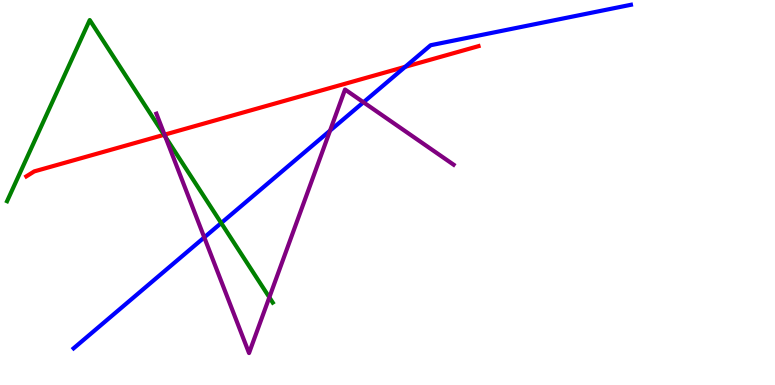[{'lines': ['blue', 'red'], 'intersections': [{'x': 5.23, 'y': 8.26}]}, {'lines': ['green', 'red'], 'intersections': [{'x': 2.12, 'y': 6.5}]}, {'lines': ['purple', 'red'], 'intersections': [{'x': 2.12, 'y': 6.5}]}, {'lines': ['blue', 'green'], 'intersections': [{'x': 2.85, 'y': 4.21}]}, {'lines': ['blue', 'purple'], 'intersections': [{'x': 2.64, 'y': 3.83}, {'x': 4.26, 'y': 6.61}, {'x': 4.69, 'y': 7.34}]}, {'lines': ['green', 'purple'], 'intersections': [{'x': 2.13, 'y': 6.45}, {'x': 3.48, 'y': 2.28}]}]